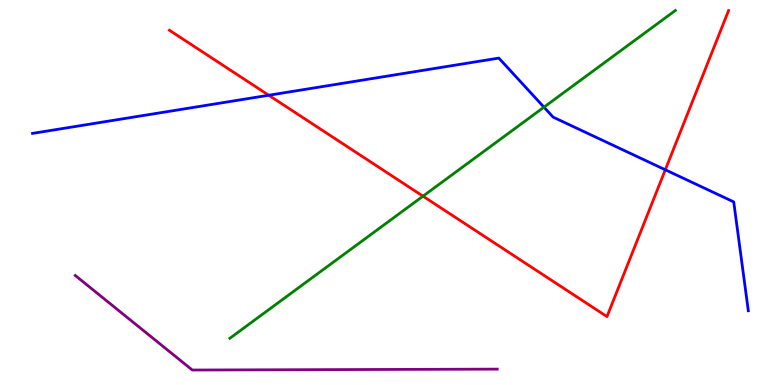[{'lines': ['blue', 'red'], 'intersections': [{'x': 3.47, 'y': 7.53}, {'x': 8.58, 'y': 5.59}]}, {'lines': ['green', 'red'], 'intersections': [{'x': 5.46, 'y': 4.9}]}, {'lines': ['purple', 'red'], 'intersections': []}, {'lines': ['blue', 'green'], 'intersections': [{'x': 7.02, 'y': 7.22}]}, {'lines': ['blue', 'purple'], 'intersections': []}, {'lines': ['green', 'purple'], 'intersections': []}]